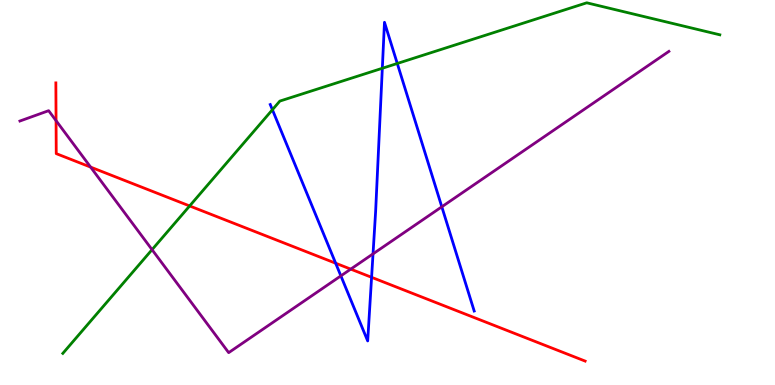[{'lines': ['blue', 'red'], 'intersections': [{'x': 4.33, 'y': 3.16}, {'x': 4.79, 'y': 2.8}]}, {'lines': ['green', 'red'], 'intersections': [{'x': 2.45, 'y': 4.65}]}, {'lines': ['purple', 'red'], 'intersections': [{'x': 0.723, 'y': 6.87}, {'x': 1.17, 'y': 5.66}, {'x': 4.53, 'y': 3.01}]}, {'lines': ['blue', 'green'], 'intersections': [{'x': 3.51, 'y': 7.15}, {'x': 4.93, 'y': 8.23}, {'x': 5.13, 'y': 8.35}]}, {'lines': ['blue', 'purple'], 'intersections': [{'x': 4.4, 'y': 2.83}, {'x': 4.81, 'y': 3.41}, {'x': 5.7, 'y': 4.63}]}, {'lines': ['green', 'purple'], 'intersections': [{'x': 1.96, 'y': 3.52}]}]